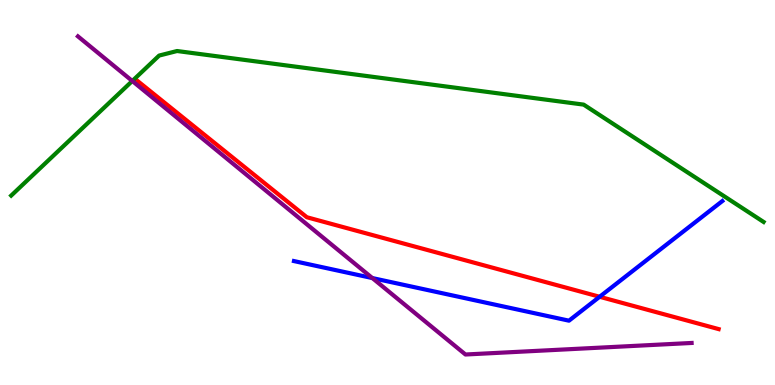[{'lines': ['blue', 'red'], 'intersections': [{'x': 7.74, 'y': 2.29}]}, {'lines': ['green', 'red'], 'intersections': []}, {'lines': ['purple', 'red'], 'intersections': []}, {'lines': ['blue', 'green'], 'intersections': []}, {'lines': ['blue', 'purple'], 'intersections': [{'x': 4.8, 'y': 2.78}]}, {'lines': ['green', 'purple'], 'intersections': [{'x': 1.71, 'y': 7.9}]}]